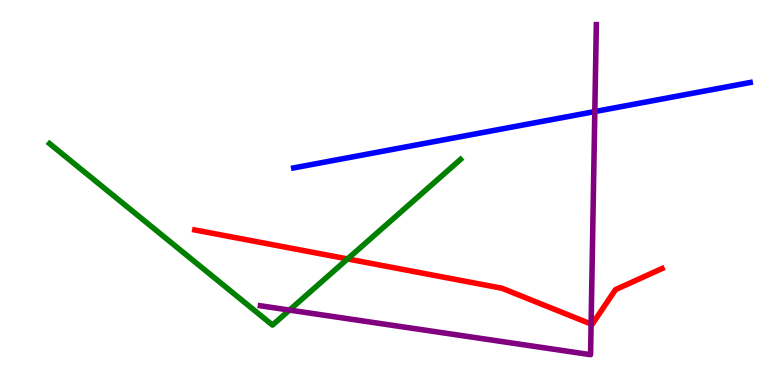[{'lines': ['blue', 'red'], 'intersections': []}, {'lines': ['green', 'red'], 'intersections': [{'x': 4.48, 'y': 3.27}]}, {'lines': ['purple', 'red'], 'intersections': [{'x': 7.63, 'y': 1.58}]}, {'lines': ['blue', 'green'], 'intersections': []}, {'lines': ['blue', 'purple'], 'intersections': [{'x': 7.68, 'y': 7.1}]}, {'lines': ['green', 'purple'], 'intersections': [{'x': 3.74, 'y': 1.95}]}]